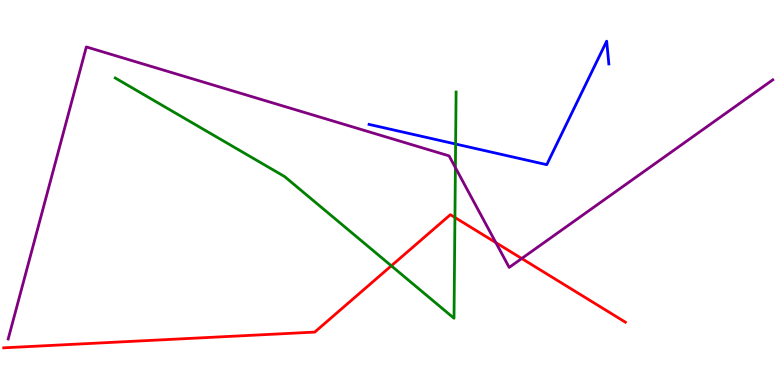[{'lines': ['blue', 'red'], 'intersections': []}, {'lines': ['green', 'red'], 'intersections': [{'x': 5.05, 'y': 3.1}, {'x': 5.87, 'y': 4.35}]}, {'lines': ['purple', 'red'], 'intersections': [{'x': 6.4, 'y': 3.7}, {'x': 6.73, 'y': 3.29}]}, {'lines': ['blue', 'green'], 'intersections': [{'x': 5.88, 'y': 6.26}]}, {'lines': ['blue', 'purple'], 'intersections': []}, {'lines': ['green', 'purple'], 'intersections': [{'x': 5.88, 'y': 5.65}]}]